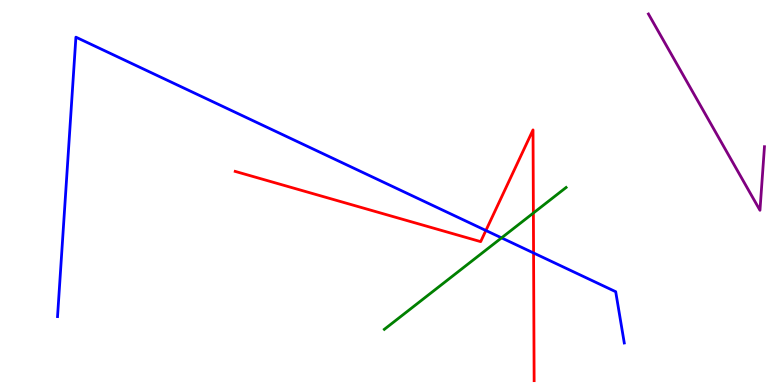[{'lines': ['blue', 'red'], 'intersections': [{'x': 6.27, 'y': 4.01}, {'x': 6.88, 'y': 3.43}]}, {'lines': ['green', 'red'], 'intersections': [{'x': 6.88, 'y': 4.47}]}, {'lines': ['purple', 'red'], 'intersections': []}, {'lines': ['blue', 'green'], 'intersections': [{'x': 6.47, 'y': 3.82}]}, {'lines': ['blue', 'purple'], 'intersections': []}, {'lines': ['green', 'purple'], 'intersections': []}]